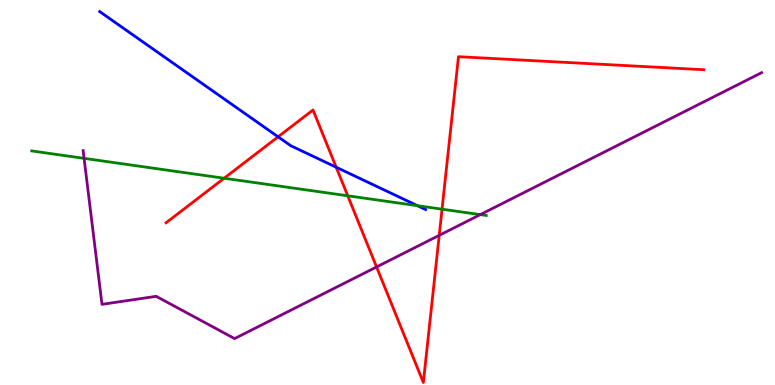[{'lines': ['blue', 'red'], 'intersections': [{'x': 3.59, 'y': 6.45}, {'x': 4.34, 'y': 5.66}]}, {'lines': ['green', 'red'], 'intersections': [{'x': 2.89, 'y': 5.37}, {'x': 4.49, 'y': 4.91}, {'x': 5.7, 'y': 4.57}]}, {'lines': ['purple', 'red'], 'intersections': [{'x': 4.86, 'y': 3.07}, {'x': 5.67, 'y': 3.89}]}, {'lines': ['blue', 'green'], 'intersections': [{'x': 5.39, 'y': 4.66}]}, {'lines': ['blue', 'purple'], 'intersections': []}, {'lines': ['green', 'purple'], 'intersections': [{'x': 1.08, 'y': 5.89}, {'x': 6.2, 'y': 4.43}]}]